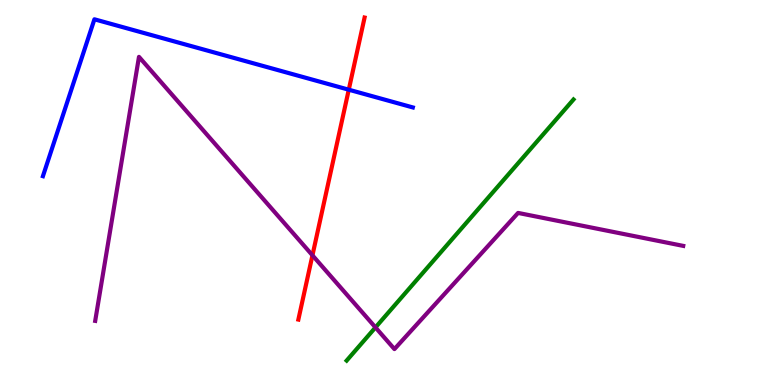[{'lines': ['blue', 'red'], 'intersections': [{'x': 4.5, 'y': 7.67}]}, {'lines': ['green', 'red'], 'intersections': []}, {'lines': ['purple', 'red'], 'intersections': [{'x': 4.03, 'y': 3.37}]}, {'lines': ['blue', 'green'], 'intersections': []}, {'lines': ['blue', 'purple'], 'intersections': []}, {'lines': ['green', 'purple'], 'intersections': [{'x': 4.84, 'y': 1.5}]}]